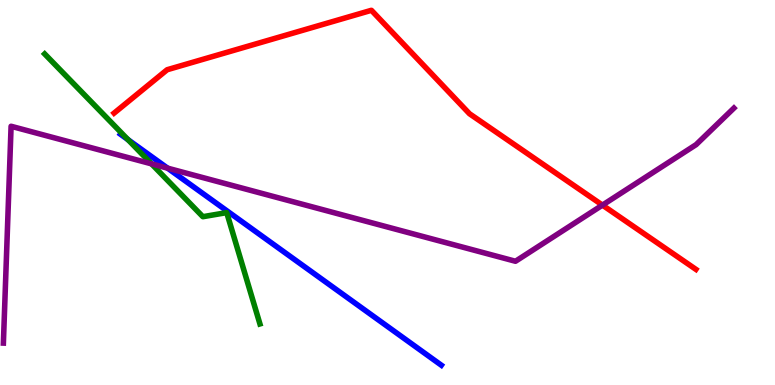[{'lines': ['blue', 'red'], 'intersections': []}, {'lines': ['green', 'red'], 'intersections': []}, {'lines': ['purple', 'red'], 'intersections': [{'x': 7.77, 'y': 4.67}]}, {'lines': ['blue', 'green'], 'intersections': [{'x': 1.65, 'y': 6.37}]}, {'lines': ['blue', 'purple'], 'intersections': [{'x': 2.16, 'y': 5.63}]}, {'lines': ['green', 'purple'], 'intersections': [{'x': 1.96, 'y': 5.74}]}]